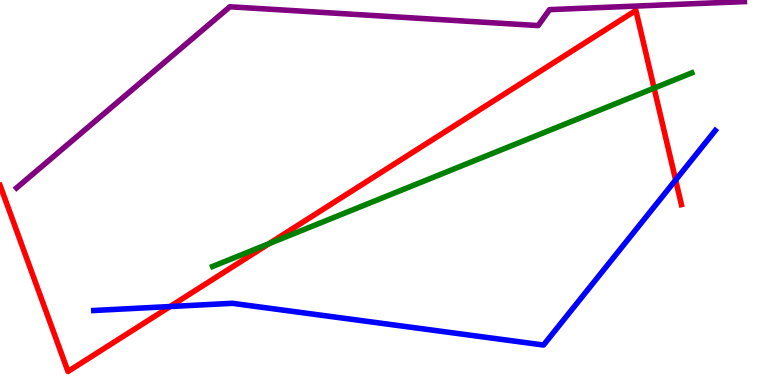[{'lines': ['blue', 'red'], 'intersections': [{'x': 2.19, 'y': 2.04}, {'x': 8.72, 'y': 5.32}]}, {'lines': ['green', 'red'], 'intersections': [{'x': 3.47, 'y': 3.67}, {'x': 8.44, 'y': 7.71}]}, {'lines': ['purple', 'red'], 'intersections': []}, {'lines': ['blue', 'green'], 'intersections': []}, {'lines': ['blue', 'purple'], 'intersections': []}, {'lines': ['green', 'purple'], 'intersections': []}]